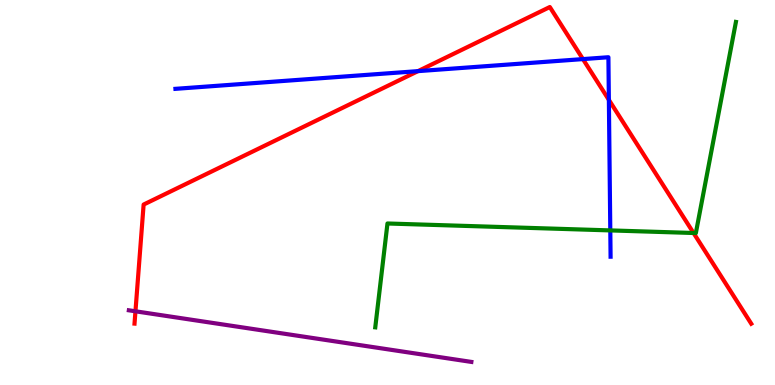[{'lines': ['blue', 'red'], 'intersections': [{'x': 5.39, 'y': 8.15}, {'x': 7.52, 'y': 8.47}, {'x': 7.86, 'y': 7.41}]}, {'lines': ['green', 'red'], 'intersections': [{'x': 8.95, 'y': 3.95}]}, {'lines': ['purple', 'red'], 'intersections': [{'x': 1.75, 'y': 1.91}]}, {'lines': ['blue', 'green'], 'intersections': [{'x': 7.87, 'y': 4.02}]}, {'lines': ['blue', 'purple'], 'intersections': []}, {'lines': ['green', 'purple'], 'intersections': []}]